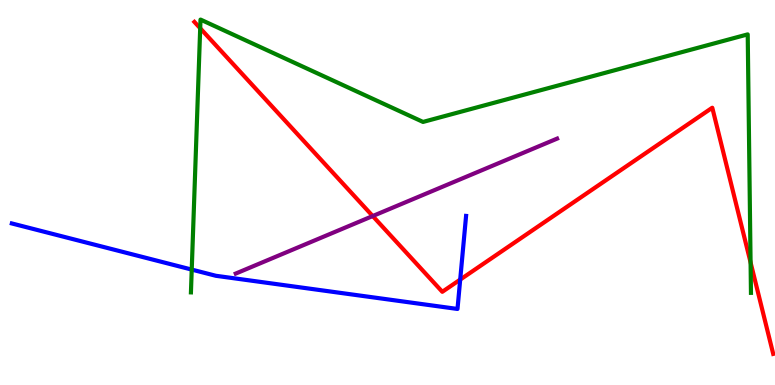[{'lines': ['blue', 'red'], 'intersections': [{'x': 5.94, 'y': 2.74}]}, {'lines': ['green', 'red'], 'intersections': [{'x': 2.58, 'y': 9.27}, {'x': 9.68, 'y': 3.18}]}, {'lines': ['purple', 'red'], 'intersections': [{'x': 4.81, 'y': 4.39}]}, {'lines': ['blue', 'green'], 'intersections': [{'x': 2.47, 'y': 3.0}]}, {'lines': ['blue', 'purple'], 'intersections': []}, {'lines': ['green', 'purple'], 'intersections': []}]